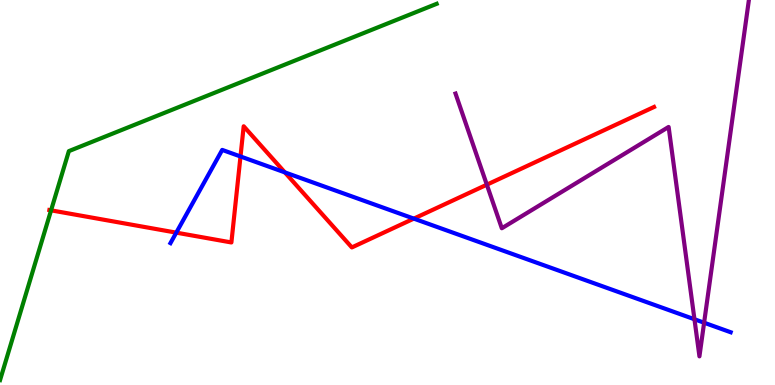[{'lines': ['blue', 'red'], 'intersections': [{'x': 2.27, 'y': 3.96}, {'x': 3.1, 'y': 5.94}, {'x': 3.68, 'y': 5.52}, {'x': 5.34, 'y': 4.32}]}, {'lines': ['green', 'red'], 'intersections': [{'x': 0.659, 'y': 4.54}]}, {'lines': ['purple', 'red'], 'intersections': [{'x': 6.28, 'y': 5.2}]}, {'lines': ['blue', 'green'], 'intersections': []}, {'lines': ['blue', 'purple'], 'intersections': [{'x': 8.96, 'y': 1.71}, {'x': 9.09, 'y': 1.62}]}, {'lines': ['green', 'purple'], 'intersections': []}]